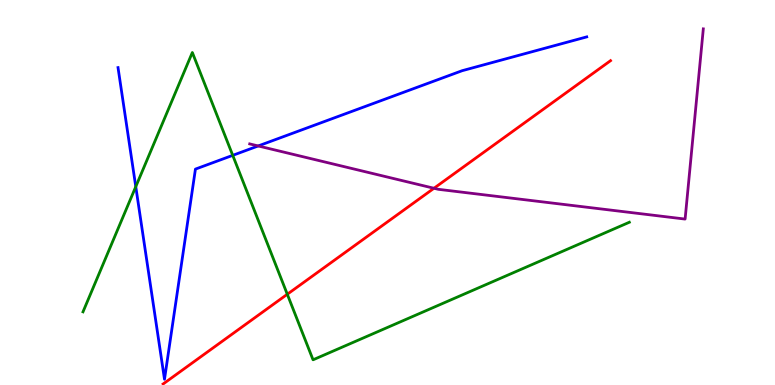[{'lines': ['blue', 'red'], 'intersections': []}, {'lines': ['green', 'red'], 'intersections': [{'x': 3.71, 'y': 2.36}]}, {'lines': ['purple', 'red'], 'intersections': [{'x': 5.6, 'y': 5.11}]}, {'lines': ['blue', 'green'], 'intersections': [{'x': 1.75, 'y': 5.15}, {'x': 3.0, 'y': 5.97}]}, {'lines': ['blue', 'purple'], 'intersections': [{'x': 3.33, 'y': 6.21}]}, {'lines': ['green', 'purple'], 'intersections': []}]